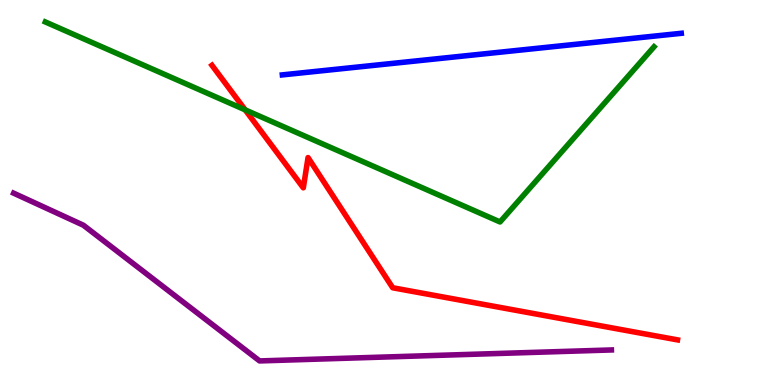[{'lines': ['blue', 'red'], 'intersections': []}, {'lines': ['green', 'red'], 'intersections': [{'x': 3.16, 'y': 7.15}]}, {'lines': ['purple', 'red'], 'intersections': []}, {'lines': ['blue', 'green'], 'intersections': []}, {'lines': ['blue', 'purple'], 'intersections': []}, {'lines': ['green', 'purple'], 'intersections': []}]